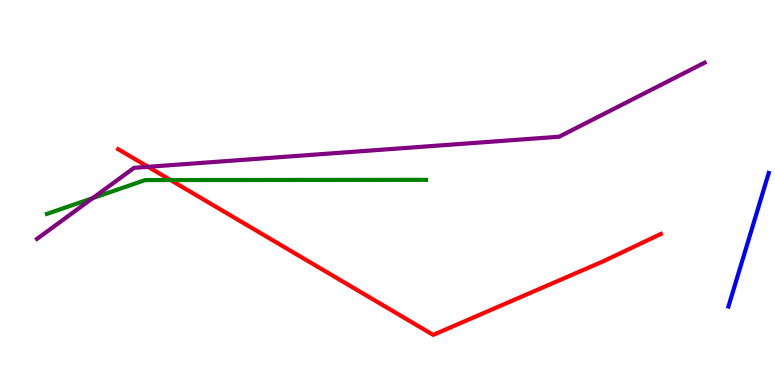[{'lines': ['blue', 'red'], 'intersections': []}, {'lines': ['green', 'red'], 'intersections': [{'x': 2.2, 'y': 5.32}]}, {'lines': ['purple', 'red'], 'intersections': [{'x': 1.91, 'y': 5.67}]}, {'lines': ['blue', 'green'], 'intersections': []}, {'lines': ['blue', 'purple'], 'intersections': []}, {'lines': ['green', 'purple'], 'intersections': [{'x': 1.2, 'y': 4.85}]}]